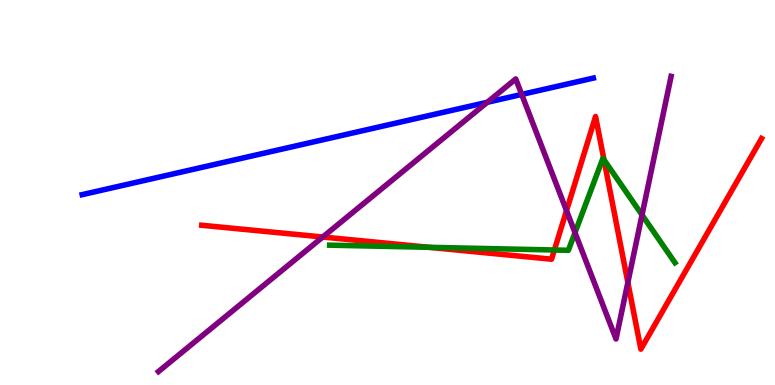[{'lines': ['blue', 'red'], 'intersections': []}, {'lines': ['green', 'red'], 'intersections': [{'x': 5.53, 'y': 3.58}, {'x': 7.15, 'y': 3.51}, {'x': 7.79, 'y': 5.85}]}, {'lines': ['purple', 'red'], 'intersections': [{'x': 4.16, 'y': 3.84}, {'x': 7.31, 'y': 4.53}, {'x': 8.1, 'y': 2.66}]}, {'lines': ['blue', 'green'], 'intersections': []}, {'lines': ['blue', 'purple'], 'intersections': [{'x': 6.29, 'y': 7.34}, {'x': 6.73, 'y': 7.55}]}, {'lines': ['green', 'purple'], 'intersections': [{'x': 7.42, 'y': 3.96}, {'x': 8.28, 'y': 4.42}]}]